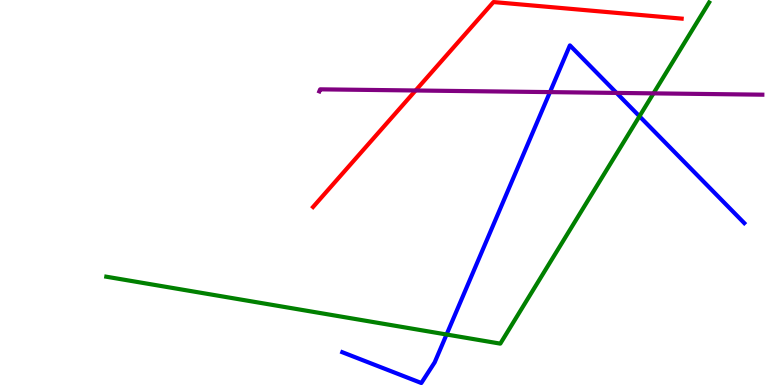[{'lines': ['blue', 'red'], 'intersections': []}, {'lines': ['green', 'red'], 'intersections': []}, {'lines': ['purple', 'red'], 'intersections': [{'x': 5.36, 'y': 7.65}]}, {'lines': ['blue', 'green'], 'intersections': [{'x': 5.76, 'y': 1.31}, {'x': 8.25, 'y': 6.98}]}, {'lines': ['blue', 'purple'], 'intersections': [{'x': 7.1, 'y': 7.61}, {'x': 7.96, 'y': 7.59}]}, {'lines': ['green', 'purple'], 'intersections': [{'x': 8.43, 'y': 7.57}]}]